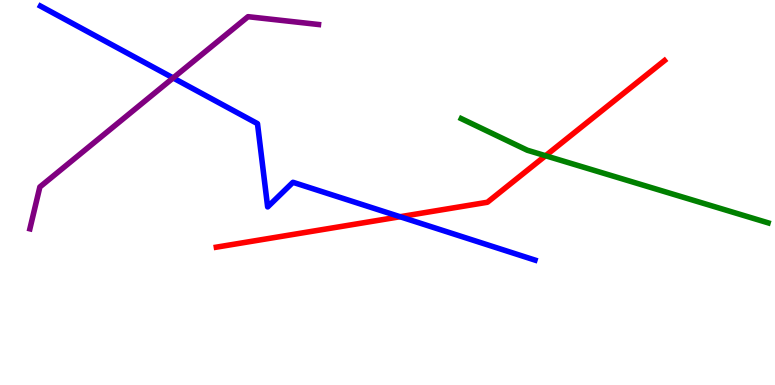[{'lines': ['blue', 'red'], 'intersections': [{'x': 5.16, 'y': 4.37}]}, {'lines': ['green', 'red'], 'intersections': [{'x': 7.04, 'y': 5.95}]}, {'lines': ['purple', 'red'], 'intersections': []}, {'lines': ['blue', 'green'], 'intersections': []}, {'lines': ['blue', 'purple'], 'intersections': [{'x': 2.23, 'y': 7.98}]}, {'lines': ['green', 'purple'], 'intersections': []}]